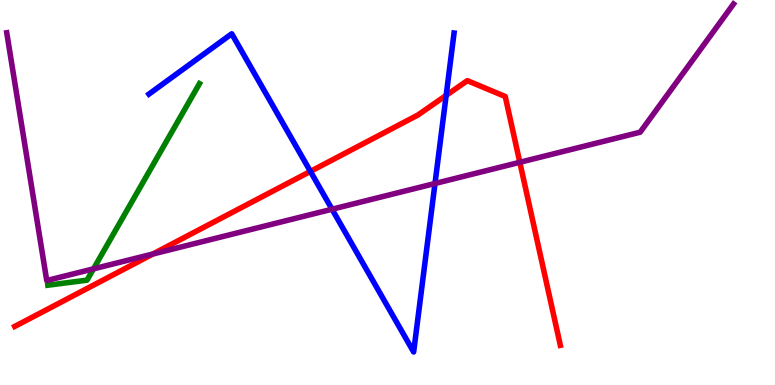[{'lines': ['blue', 'red'], 'intersections': [{'x': 4.01, 'y': 5.55}, {'x': 5.76, 'y': 7.52}]}, {'lines': ['green', 'red'], 'intersections': []}, {'lines': ['purple', 'red'], 'intersections': [{'x': 1.97, 'y': 3.4}, {'x': 6.71, 'y': 5.78}]}, {'lines': ['blue', 'green'], 'intersections': []}, {'lines': ['blue', 'purple'], 'intersections': [{'x': 4.28, 'y': 4.57}, {'x': 5.61, 'y': 5.23}]}, {'lines': ['green', 'purple'], 'intersections': [{'x': 1.21, 'y': 3.02}]}]